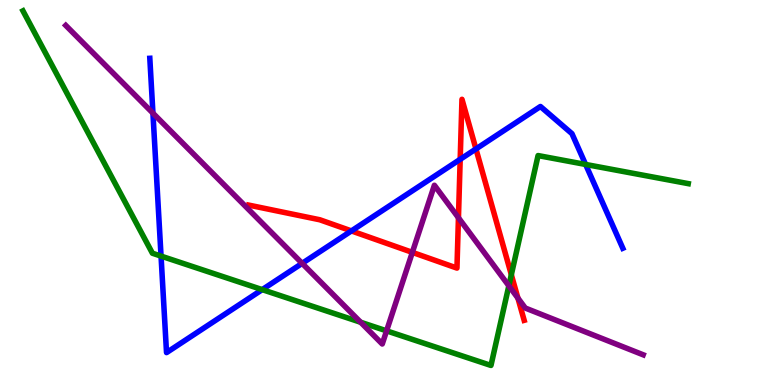[{'lines': ['blue', 'red'], 'intersections': [{'x': 4.53, 'y': 4.0}, {'x': 5.94, 'y': 5.86}, {'x': 6.14, 'y': 6.13}]}, {'lines': ['green', 'red'], 'intersections': [{'x': 6.6, 'y': 2.86}]}, {'lines': ['purple', 'red'], 'intersections': [{'x': 5.32, 'y': 3.44}, {'x': 5.92, 'y': 4.34}, {'x': 6.68, 'y': 2.26}]}, {'lines': ['blue', 'green'], 'intersections': [{'x': 2.08, 'y': 3.35}, {'x': 3.38, 'y': 2.48}, {'x': 7.56, 'y': 5.73}]}, {'lines': ['blue', 'purple'], 'intersections': [{'x': 1.97, 'y': 7.06}, {'x': 3.9, 'y': 3.16}]}, {'lines': ['green', 'purple'], 'intersections': [{'x': 4.65, 'y': 1.63}, {'x': 4.99, 'y': 1.41}, {'x': 6.57, 'y': 2.58}]}]